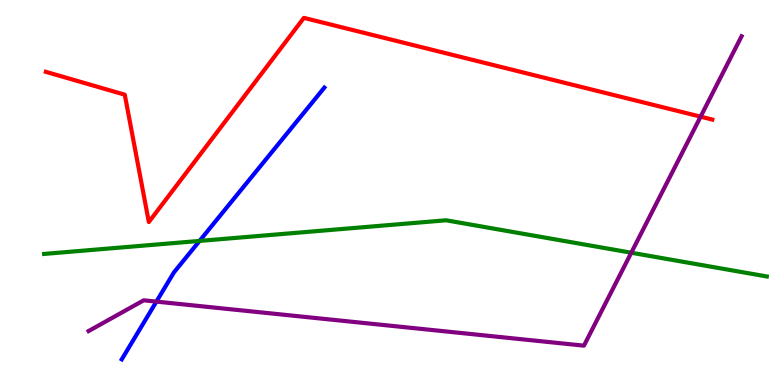[{'lines': ['blue', 'red'], 'intersections': []}, {'lines': ['green', 'red'], 'intersections': []}, {'lines': ['purple', 'red'], 'intersections': [{'x': 9.04, 'y': 6.97}]}, {'lines': ['blue', 'green'], 'intersections': [{'x': 2.57, 'y': 3.74}]}, {'lines': ['blue', 'purple'], 'intersections': [{'x': 2.02, 'y': 2.17}]}, {'lines': ['green', 'purple'], 'intersections': [{'x': 8.15, 'y': 3.44}]}]